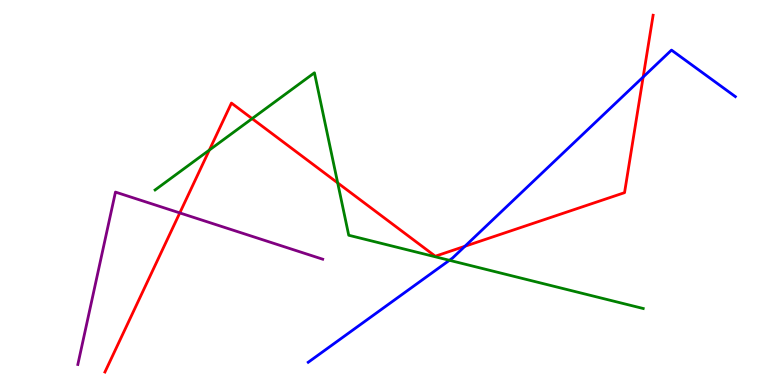[{'lines': ['blue', 'red'], 'intersections': [{'x': 6.0, 'y': 3.6}, {'x': 8.3, 'y': 8.0}]}, {'lines': ['green', 'red'], 'intersections': [{'x': 2.7, 'y': 6.1}, {'x': 3.25, 'y': 6.92}, {'x': 4.36, 'y': 5.25}]}, {'lines': ['purple', 'red'], 'intersections': [{'x': 2.32, 'y': 4.47}]}, {'lines': ['blue', 'green'], 'intersections': [{'x': 5.8, 'y': 3.24}]}, {'lines': ['blue', 'purple'], 'intersections': []}, {'lines': ['green', 'purple'], 'intersections': []}]